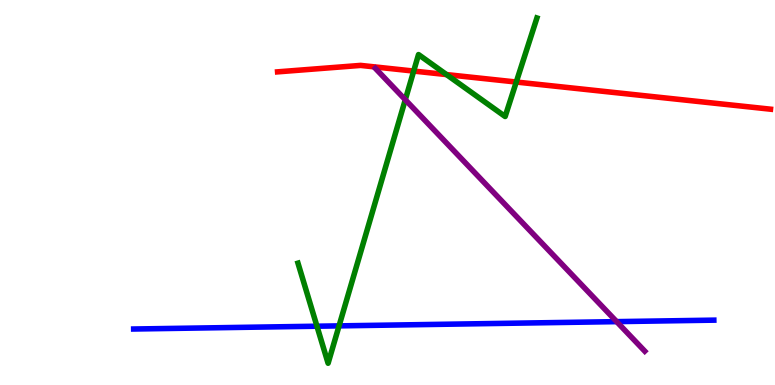[{'lines': ['blue', 'red'], 'intersections': []}, {'lines': ['green', 'red'], 'intersections': [{'x': 5.34, 'y': 8.15}, {'x': 5.76, 'y': 8.06}, {'x': 6.66, 'y': 7.87}]}, {'lines': ['purple', 'red'], 'intersections': []}, {'lines': ['blue', 'green'], 'intersections': [{'x': 4.09, 'y': 1.53}, {'x': 4.37, 'y': 1.54}]}, {'lines': ['blue', 'purple'], 'intersections': [{'x': 7.96, 'y': 1.65}]}, {'lines': ['green', 'purple'], 'intersections': [{'x': 5.23, 'y': 7.41}]}]